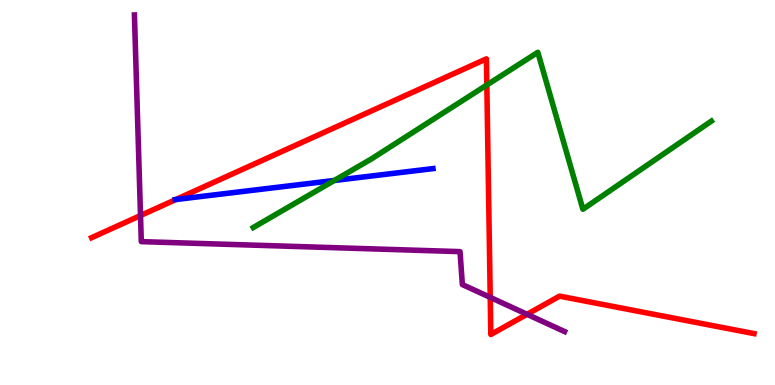[{'lines': ['blue', 'red'], 'intersections': [{'x': 2.27, 'y': 4.82}]}, {'lines': ['green', 'red'], 'intersections': [{'x': 6.28, 'y': 7.79}]}, {'lines': ['purple', 'red'], 'intersections': [{'x': 1.81, 'y': 4.4}, {'x': 6.33, 'y': 2.28}, {'x': 6.8, 'y': 1.84}]}, {'lines': ['blue', 'green'], 'intersections': [{'x': 4.31, 'y': 5.31}]}, {'lines': ['blue', 'purple'], 'intersections': []}, {'lines': ['green', 'purple'], 'intersections': []}]